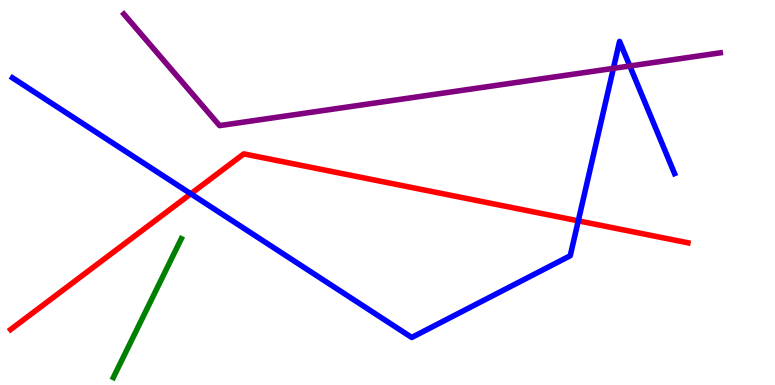[{'lines': ['blue', 'red'], 'intersections': [{'x': 2.46, 'y': 4.97}, {'x': 7.46, 'y': 4.26}]}, {'lines': ['green', 'red'], 'intersections': []}, {'lines': ['purple', 'red'], 'intersections': []}, {'lines': ['blue', 'green'], 'intersections': []}, {'lines': ['blue', 'purple'], 'intersections': [{'x': 7.91, 'y': 8.22}, {'x': 8.13, 'y': 8.29}]}, {'lines': ['green', 'purple'], 'intersections': []}]